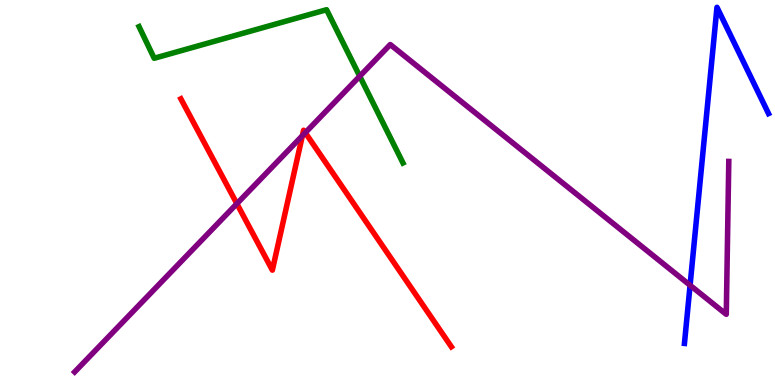[{'lines': ['blue', 'red'], 'intersections': []}, {'lines': ['green', 'red'], 'intersections': []}, {'lines': ['purple', 'red'], 'intersections': [{'x': 3.06, 'y': 4.71}, {'x': 3.9, 'y': 6.47}, {'x': 3.94, 'y': 6.55}]}, {'lines': ['blue', 'green'], 'intersections': []}, {'lines': ['blue', 'purple'], 'intersections': [{'x': 8.9, 'y': 2.59}]}, {'lines': ['green', 'purple'], 'intersections': [{'x': 4.64, 'y': 8.02}]}]